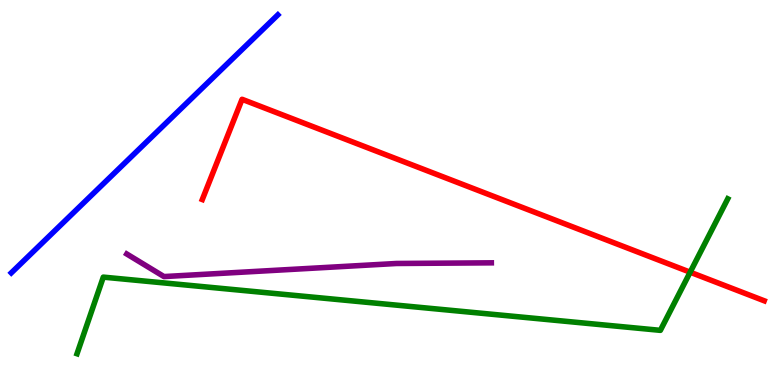[{'lines': ['blue', 'red'], 'intersections': []}, {'lines': ['green', 'red'], 'intersections': [{'x': 8.91, 'y': 2.93}]}, {'lines': ['purple', 'red'], 'intersections': []}, {'lines': ['blue', 'green'], 'intersections': []}, {'lines': ['blue', 'purple'], 'intersections': []}, {'lines': ['green', 'purple'], 'intersections': []}]